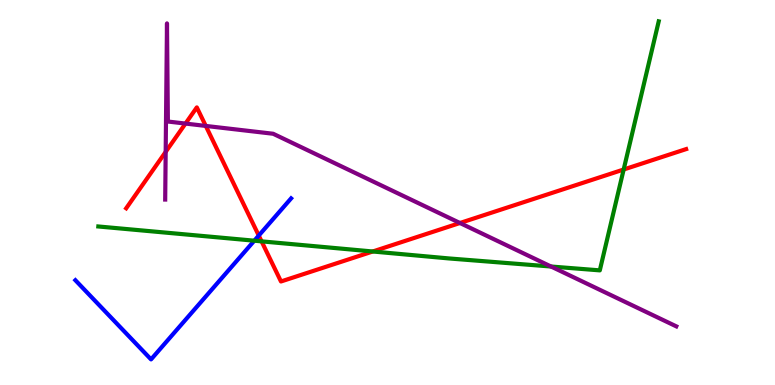[{'lines': ['blue', 'red'], 'intersections': [{'x': 3.34, 'y': 3.88}]}, {'lines': ['green', 'red'], 'intersections': [{'x': 3.38, 'y': 3.73}, {'x': 4.81, 'y': 3.47}, {'x': 8.05, 'y': 5.6}]}, {'lines': ['purple', 'red'], 'intersections': [{'x': 2.14, 'y': 6.06}, {'x': 2.39, 'y': 6.79}, {'x': 2.66, 'y': 6.73}, {'x': 5.93, 'y': 4.21}]}, {'lines': ['blue', 'green'], 'intersections': [{'x': 3.28, 'y': 3.75}]}, {'lines': ['blue', 'purple'], 'intersections': []}, {'lines': ['green', 'purple'], 'intersections': [{'x': 7.11, 'y': 3.08}]}]